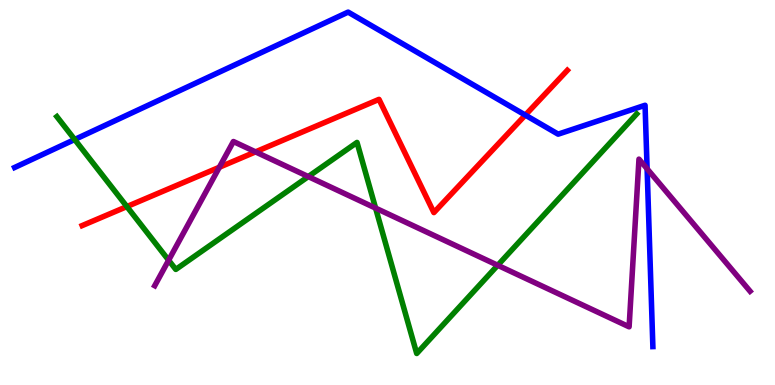[{'lines': ['blue', 'red'], 'intersections': [{'x': 6.78, 'y': 7.01}]}, {'lines': ['green', 'red'], 'intersections': [{'x': 1.64, 'y': 4.63}]}, {'lines': ['purple', 'red'], 'intersections': [{'x': 2.83, 'y': 5.66}, {'x': 3.3, 'y': 6.06}]}, {'lines': ['blue', 'green'], 'intersections': [{'x': 0.964, 'y': 6.38}]}, {'lines': ['blue', 'purple'], 'intersections': [{'x': 8.35, 'y': 5.62}]}, {'lines': ['green', 'purple'], 'intersections': [{'x': 2.18, 'y': 3.24}, {'x': 3.98, 'y': 5.41}, {'x': 4.85, 'y': 4.59}, {'x': 6.42, 'y': 3.11}]}]